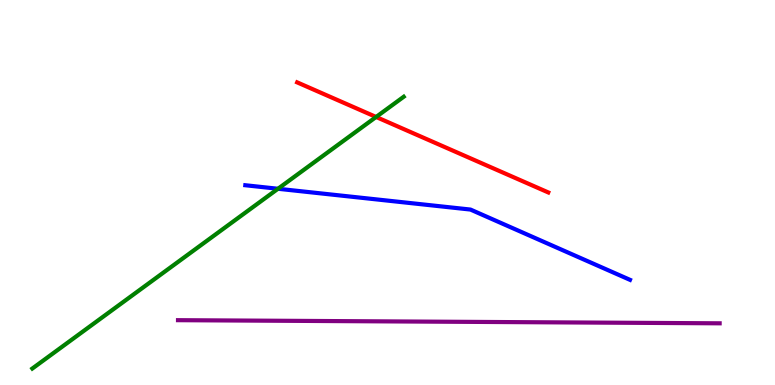[{'lines': ['blue', 'red'], 'intersections': []}, {'lines': ['green', 'red'], 'intersections': [{'x': 4.85, 'y': 6.96}]}, {'lines': ['purple', 'red'], 'intersections': []}, {'lines': ['blue', 'green'], 'intersections': [{'x': 3.59, 'y': 5.1}]}, {'lines': ['blue', 'purple'], 'intersections': []}, {'lines': ['green', 'purple'], 'intersections': []}]